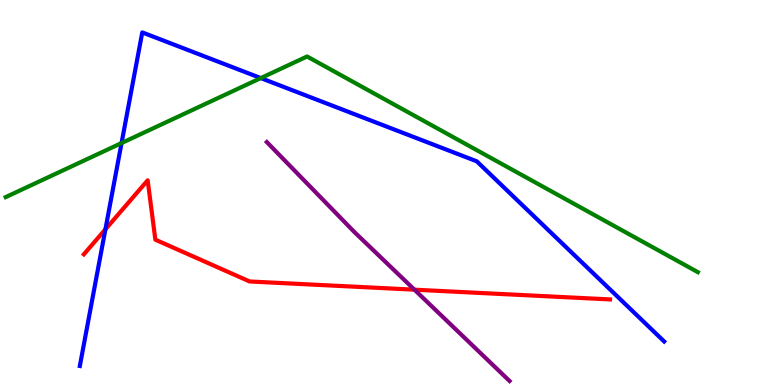[{'lines': ['blue', 'red'], 'intersections': [{'x': 1.36, 'y': 4.04}]}, {'lines': ['green', 'red'], 'intersections': []}, {'lines': ['purple', 'red'], 'intersections': [{'x': 5.35, 'y': 2.48}]}, {'lines': ['blue', 'green'], 'intersections': [{'x': 1.57, 'y': 6.28}, {'x': 3.36, 'y': 7.97}]}, {'lines': ['blue', 'purple'], 'intersections': []}, {'lines': ['green', 'purple'], 'intersections': []}]